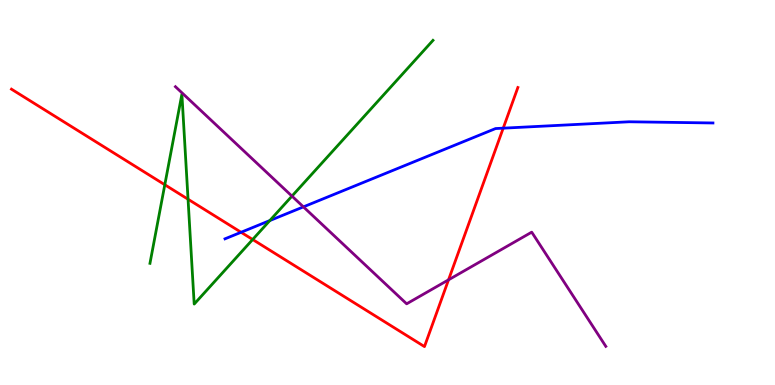[{'lines': ['blue', 'red'], 'intersections': [{'x': 3.11, 'y': 3.97}, {'x': 6.49, 'y': 6.67}]}, {'lines': ['green', 'red'], 'intersections': [{'x': 2.13, 'y': 5.2}, {'x': 2.43, 'y': 4.83}, {'x': 3.26, 'y': 3.78}]}, {'lines': ['purple', 'red'], 'intersections': [{'x': 5.79, 'y': 2.73}]}, {'lines': ['blue', 'green'], 'intersections': [{'x': 3.48, 'y': 4.27}]}, {'lines': ['blue', 'purple'], 'intersections': [{'x': 3.91, 'y': 4.63}]}, {'lines': ['green', 'purple'], 'intersections': [{'x': 3.77, 'y': 4.91}]}]